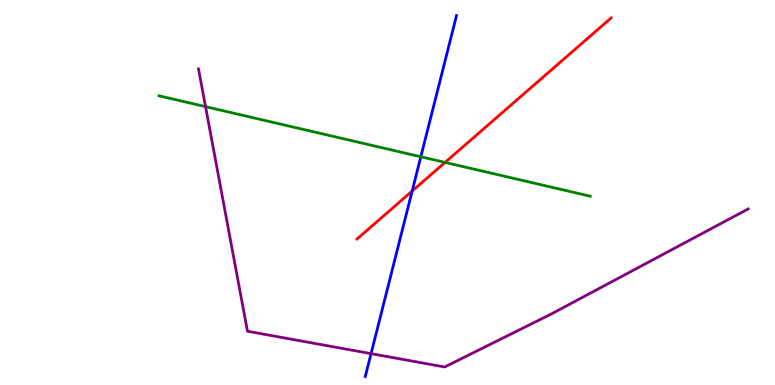[{'lines': ['blue', 'red'], 'intersections': [{'x': 5.32, 'y': 5.04}]}, {'lines': ['green', 'red'], 'intersections': [{'x': 5.74, 'y': 5.78}]}, {'lines': ['purple', 'red'], 'intersections': []}, {'lines': ['blue', 'green'], 'intersections': [{'x': 5.43, 'y': 5.93}]}, {'lines': ['blue', 'purple'], 'intersections': [{'x': 4.79, 'y': 0.814}]}, {'lines': ['green', 'purple'], 'intersections': [{'x': 2.65, 'y': 7.23}]}]